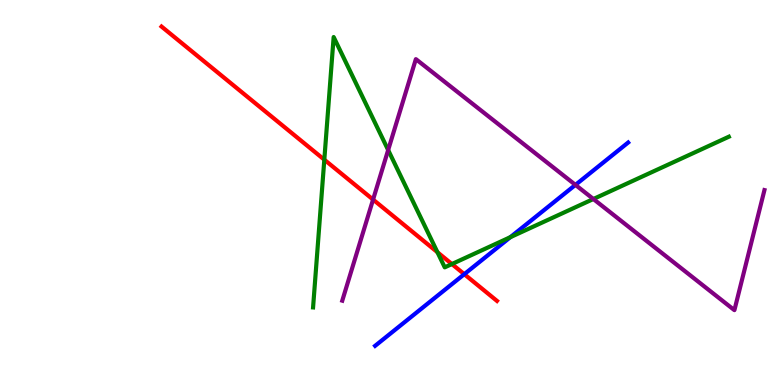[{'lines': ['blue', 'red'], 'intersections': [{'x': 5.99, 'y': 2.88}]}, {'lines': ['green', 'red'], 'intersections': [{'x': 4.18, 'y': 5.85}, {'x': 5.64, 'y': 3.45}, {'x': 5.83, 'y': 3.14}]}, {'lines': ['purple', 'red'], 'intersections': [{'x': 4.81, 'y': 4.82}]}, {'lines': ['blue', 'green'], 'intersections': [{'x': 6.59, 'y': 3.84}]}, {'lines': ['blue', 'purple'], 'intersections': [{'x': 7.43, 'y': 5.2}]}, {'lines': ['green', 'purple'], 'intersections': [{'x': 5.01, 'y': 6.1}, {'x': 7.66, 'y': 4.83}]}]